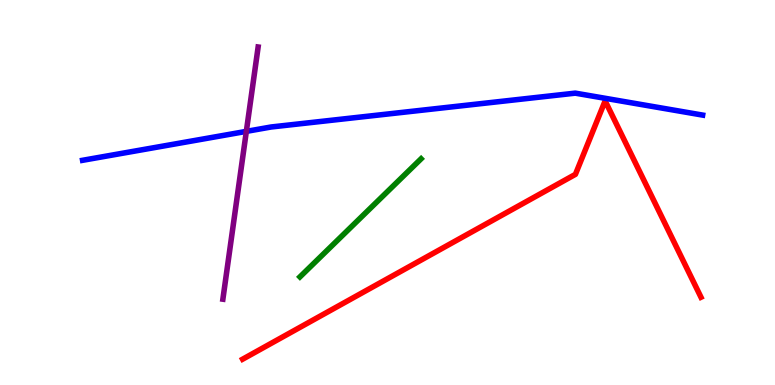[{'lines': ['blue', 'red'], 'intersections': []}, {'lines': ['green', 'red'], 'intersections': []}, {'lines': ['purple', 'red'], 'intersections': []}, {'lines': ['blue', 'green'], 'intersections': []}, {'lines': ['blue', 'purple'], 'intersections': [{'x': 3.18, 'y': 6.59}]}, {'lines': ['green', 'purple'], 'intersections': []}]